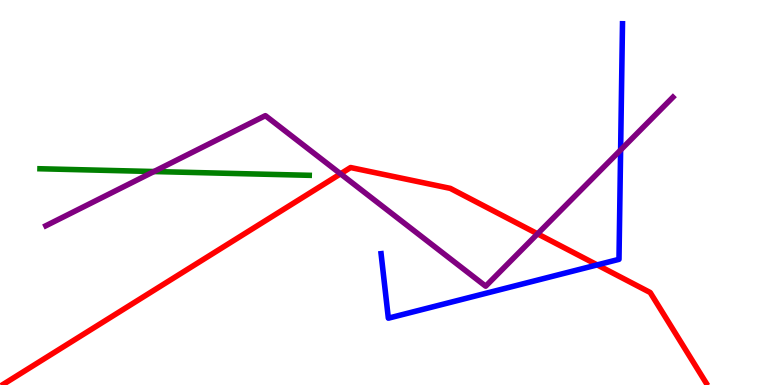[{'lines': ['blue', 'red'], 'intersections': [{'x': 7.71, 'y': 3.12}]}, {'lines': ['green', 'red'], 'intersections': []}, {'lines': ['purple', 'red'], 'intersections': [{'x': 4.39, 'y': 5.49}, {'x': 6.94, 'y': 3.93}]}, {'lines': ['blue', 'green'], 'intersections': []}, {'lines': ['blue', 'purple'], 'intersections': [{'x': 8.01, 'y': 6.1}]}, {'lines': ['green', 'purple'], 'intersections': [{'x': 1.99, 'y': 5.54}]}]